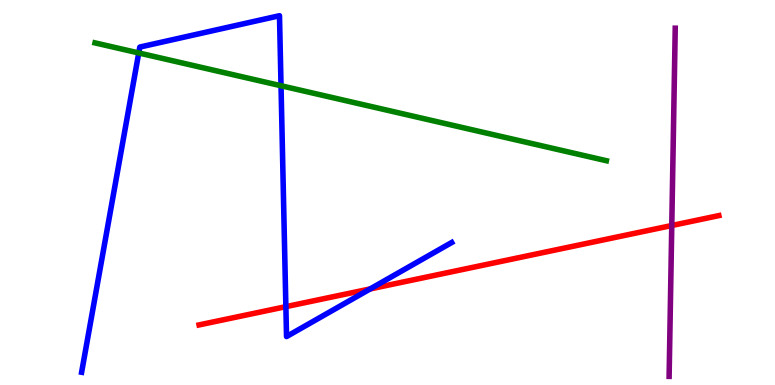[{'lines': ['blue', 'red'], 'intersections': [{'x': 3.69, 'y': 2.03}, {'x': 4.78, 'y': 2.5}]}, {'lines': ['green', 'red'], 'intersections': []}, {'lines': ['purple', 'red'], 'intersections': [{'x': 8.67, 'y': 4.14}]}, {'lines': ['blue', 'green'], 'intersections': [{'x': 1.79, 'y': 8.62}, {'x': 3.63, 'y': 7.77}]}, {'lines': ['blue', 'purple'], 'intersections': []}, {'lines': ['green', 'purple'], 'intersections': []}]